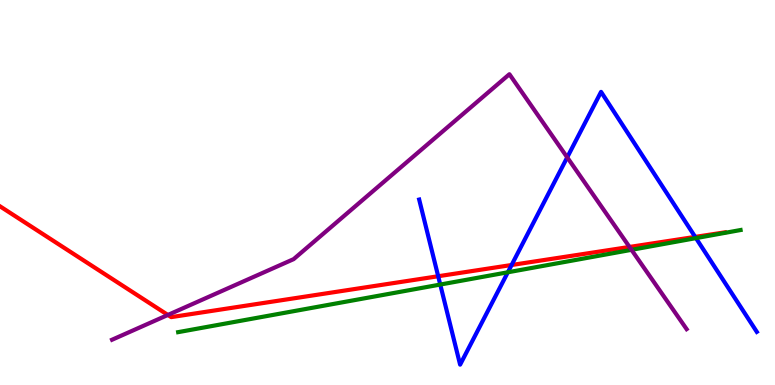[{'lines': ['blue', 'red'], 'intersections': [{'x': 5.65, 'y': 2.82}, {'x': 6.6, 'y': 3.12}, {'x': 8.97, 'y': 3.85}]}, {'lines': ['green', 'red'], 'intersections': []}, {'lines': ['purple', 'red'], 'intersections': [{'x': 2.17, 'y': 1.82}, {'x': 8.12, 'y': 3.59}]}, {'lines': ['blue', 'green'], 'intersections': [{'x': 5.68, 'y': 2.61}, {'x': 6.55, 'y': 2.93}, {'x': 8.98, 'y': 3.82}]}, {'lines': ['blue', 'purple'], 'intersections': [{'x': 7.32, 'y': 5.91}]}, {'lines': ['green', 'purple'], 'intersections': [{'x': 8.15, 'y': 3.51}]}]